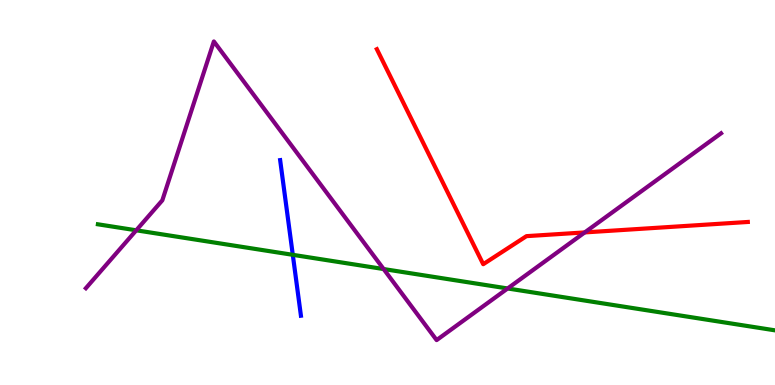[{'lines': ['blue', 'red'], 'intersections': []}, {'lines': ['green', 'red'], 'intersections': []}, {'lines': ['purple', 'red'], 'intersections': [{'x': 7.55, 'y': 3.96}]}, {'lines': ['blue', 'green'], 'intersections': [{'x': 3.78, 'y': 3.38}]}, {'lines': ['blue', 'purple'], 'intersections': []}, {'lines': ['green', 'purple'], 'intersections': [{'x': 1.76, 'y': 4.02}, {'x': 4.95, 'y': 3.01}, {'x': 6.55, 'y': 2.51}]}]